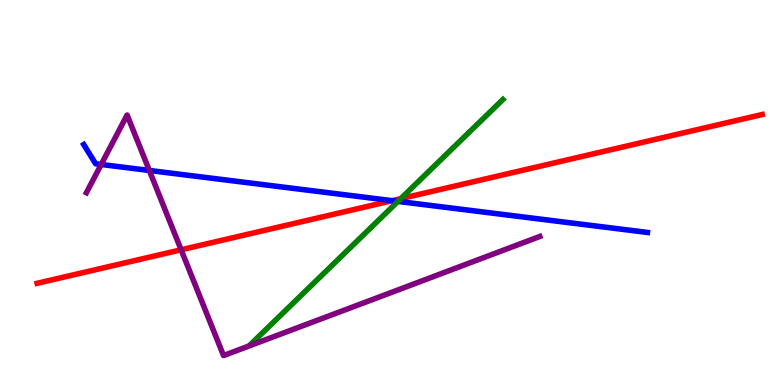[{'lines': ['blue', 'red'], 'intersections': [{'x': 5.06, 'y': 4.79}]}, {'lines': ['green', 'red'], 'intersections': [{'x': 5.17, 'y': 4.84}]}, {'lines': ['purple', 'red'], 'intersections': [{'x': 2.34, 'y': 3.51}]}, {'lines': ['blue', 'green'], 'intersections': [{'x': 5.13, 'y': 4.77}]}, {'lines': ['blue', 'purple'], 'intersections': [{'x': 1.31, 'y': 5.73}, {'x': 1.93, 'y': 5.57}]}, {'lines': ['green', 'purple'], 'intersections': []}]